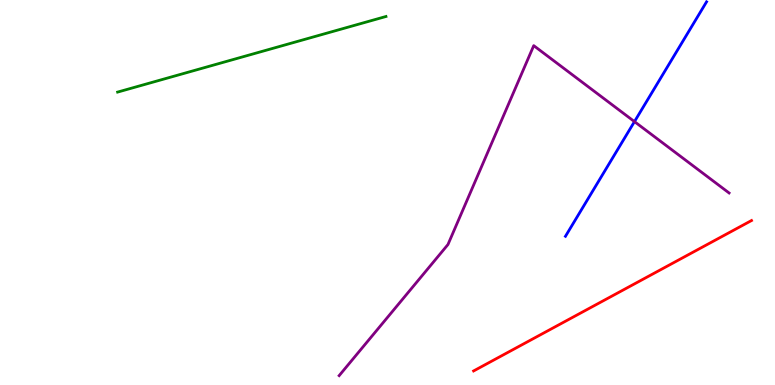[{'lines': ['blue', 'red'], 'intersections': []}, {'lines': ['green', 'red'], 'intersections': []}, {'lines': ['purple', 'red'], 'intersections': []}, {'lines': ['blue', 'green'], 'intersections': []}, {'lines': ['blue', 'purple'], 'intersections': [{'x': 8.19, 'y': 6.84}]}, {'lines': ['green', 'purple'], 'intersections': []}]